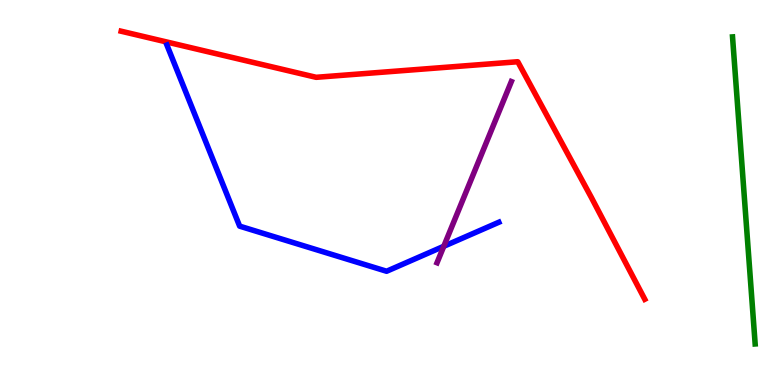[{'lines': ['blue', 'red'], 'intersections': []}, {'lines': ['green', 'red'], 'intersections': []}, {'lines': ['purple', 'red'], 'intersections': []}, {'lines': ['blue', 'green'], 'intersections': []}, {'lines': ['blue', 'purple'], 'intersections': [{'x': 5.73, 'y': 3.6}]}, {'lines': ['green', 'purple'], 'intersections': []}]